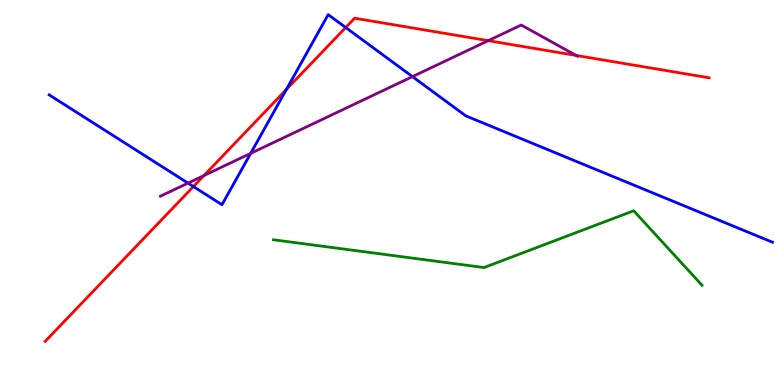[{'lines': ['blue', 'red'], 'intersections': [{'x': 2.5, 'y': 5.15}, {'x': 3.7, 'y': 7.68}, {'x': 4.46, 'y': 9.29}]}, {'lines': ['green', 'red'], 'intersections': []}, {'lines': ['purple', 'red'], 'intersections': [{'x': 2.63, 'y': 5.44}, {'x': 6.3, 'y': 8.94}, {'x': 7.43, 'y': 8.56}]}, {'lines': ['blue', 'green'], 'intersections': []}, {'lines': ['blue', 'purple'], 'intersections': [{'x': 2.43, 'y': 5.24}, {'x': 3.23, 'y': 6.02}, {'x': 5.32, 'y': 8.01}]}, {'lines': ['green', 'purple'], 'intersections': []}]